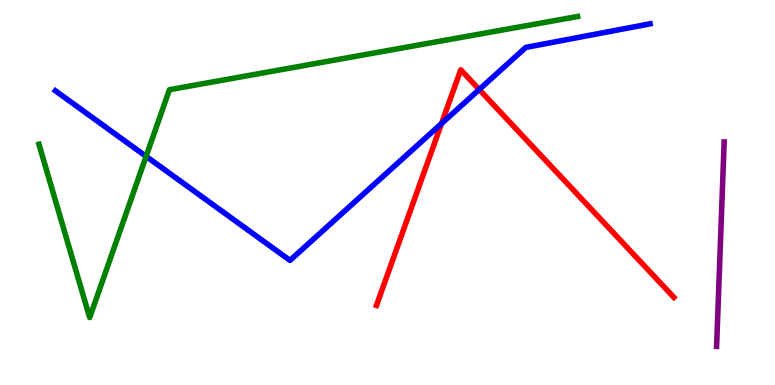[{'lines': ['blue', 'red'], 'intersections': [{'x': 5.7, 'y': 6.79}, {'x': 6.18, 'y': 7.68}]}, {'lines': ['green', 'red'], 'intersections': []}, {'lines': ['purple', 'red'], 'intersections': []}, {'lines': ['blue', 'green'], 'intersections': [{'x': 1.89, 'y': 5.94}]}, {'lines': ['blue', 'purple'], 'intersections': []}, {'lines': ['green', 'purple'], 'intersections': []}]